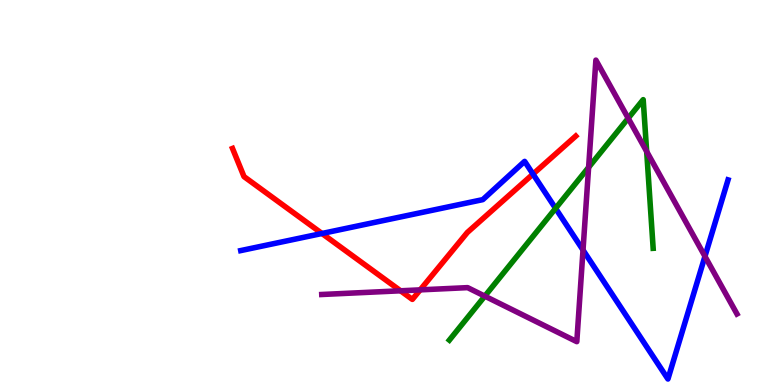[{'lines': ['blue', 'red'], 'intersections': [{'x': 4.15, 'y': 3.94}, {'x': 6.88, 'y': 5.48}]}, {'lines': ['green', 'red'], 'intersections': []}, {'lines': ['purple', 'red'], 'intersections': [{'x': 5.17, 'y': 2.45}, {'x': 5.42, 'y': 2.47}]}, {'lines': ['blue', 'green'], 'intersections': [{'x': 7.17, 'y': 4.59}]}, {'lines': ['blue', 'purple'], 'intersections': [{'x': 7.52, 'y': 3.51}, {'x': 9.1, 'y': 3.34}]}, {'lines': ['green', 'purple'], 'intersections': [{'x': 6.26, 'y': 2.31}, {'x': 7.6, 'y': 5.65}, {'x': 8.11, 'y': 6.93}, {'x': 8.34, 'y': 6.07}]}]